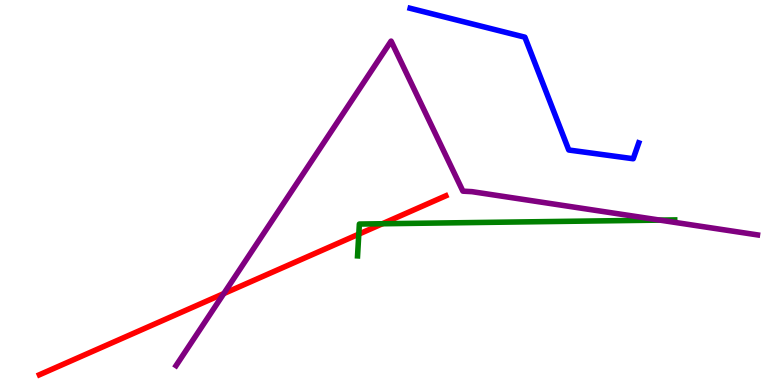[{'lines': ['blue', 'red'], 'intersections': []}, {'lines': ['green', 'red'], 'intersections': [{'x': 4.63, 'y': 3.92}, {'x': 4.93, 'y': 4.19}]}, {'lines': ['purple', 'red'], 'intersections': [{'x': 2.89, 'y': 2.37}]}, {'lines': ['blue', 'green'], 'intersections': []}, {'lines': ['blue', 'purple'], 'intersections': []}, {'lines': ['green', 'purple'], 'intersections': [{'x': 8.51, 'y': 4.28}]}]